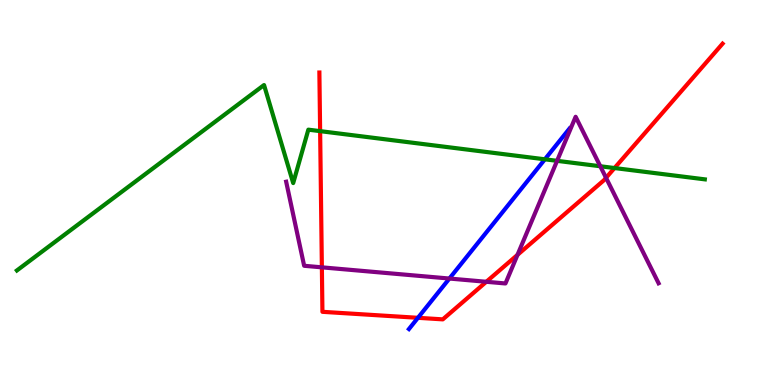[{'lines': ['blue', 'red'], 'intersections': [{'x': 5.39, 'y': 1.75}]}, {'lines': ['green', 'red'], 'intersections': [{'x': 4.13, 'y': 6.59}, {'x': 7.93, 'y': 5.64}]}, {'lines': ['purple', 'red'], 'intersections': [{'x': 4.15, 'y': 3.06}, {'x': 6.28, 'y': 2.68}, {'x': 6.68, 'y': 3.38}, {'x': 7.82, 'y': 5.38}]}, {'lines': ['blue', 'green'], 'intersections': [{'x': 7.03, 'y': 5.86}]}, {'lines': ['blue', 'purple'], 'intersections': [{'x': 5.8, 'y': 2.77}]}, {'lines': ['green', 'purple'], 'intersections': [{'x': 7.19, 'y': 5.82}, {'x': 7.75, 'y': 5.68}]}]